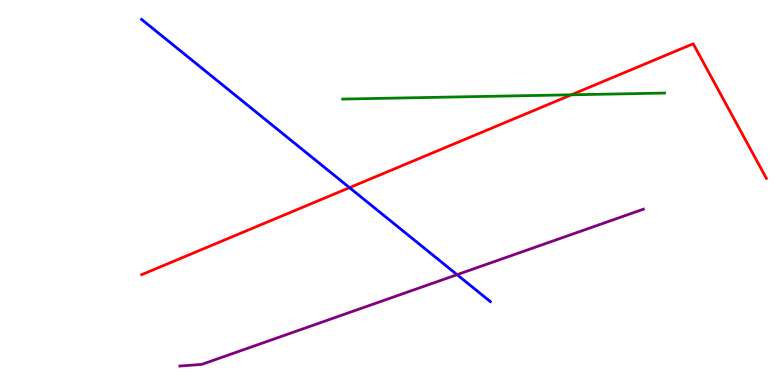[{'lines': ['blue', 'red'], 'intersections': [{'x': 4.51, 'y': 5.13}]}, {'lines': ['green', 'red'], 'intersections': [{'x': 7.37, 'y': 7.54}]}, {'lines': ['purple', 'red'], 'intersections': []}, {'lines': ['blue', 'green'], 'intersections': []}, {'lines': ['blue', 'purple'], 'intersections': [{'x': 5.9, 'y': 2.87}]}, {'lines': ['green', 'purple'], 'intersections': []}]